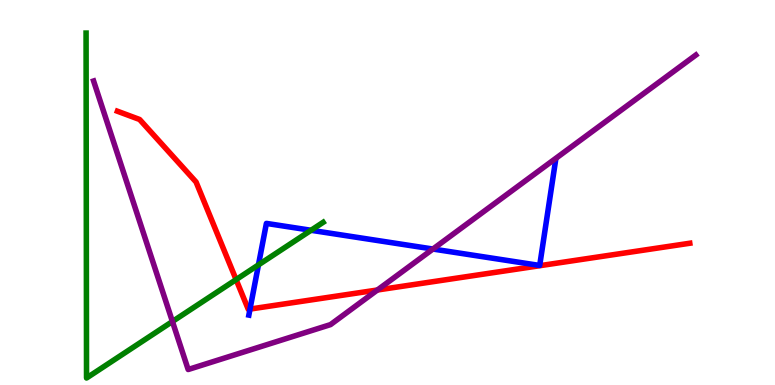[{'lines': ['blue', 'red'], 'intersections': [{'x': 3.23, 'y': 1.97}]}, {'lines': ['green', 'red'], 'intersections': [{'x': 3.05, 'y': 2.74}]}, {'lines': ['purple', 'red'], 'intersections': [{'x': 4.87, 'y': 2.47}]}, {'lines': ['blue', 'green'], 'intersections': [{'x': 3.33, 'y': 3.12}, {'x': 4.01, 'y': 4.02}]}, {'lines': ['blue', 'purple'], 'intersections': [{'x': 5.59, 'y': 3.53}]}, {'lines': ['green', 'purple'], 'intersections': [{'x': 2.22, 'y': 1.65}]}]